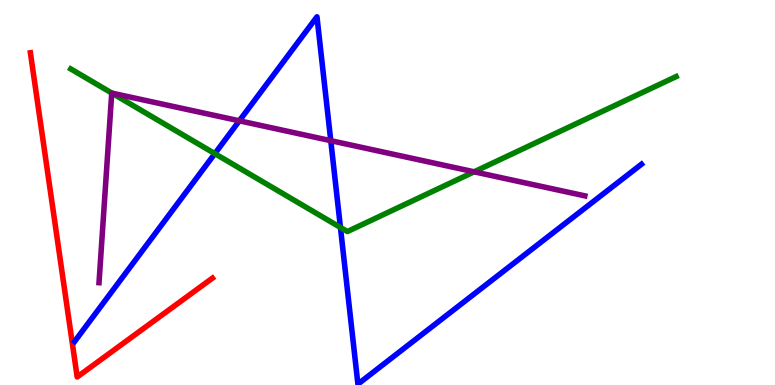[{'lines': ['blue', 'red'], 'intersections': []}, {'lines': ['green', 'red'], 'intersections': []}, {'lines': ['purple', 'red'], 'intersections': []}, {'lines': ['blue', 'green'], 'intersections': [{'x': 2.77, 'y': 6.01}, {'x': 4.39, 'y': 4.09}]}, {'lines': ['blue', 'purple'], 'intersections': [{'x': 3.09, 'y': 6.86}, {'x': 4.27, 'y': 6.35}]}, {'lines': ['green', 'purple'], 'intersections': [{'x': 1.44, 'y': 7.58}, {'x': 6.12, 'y': 5.54}]}]